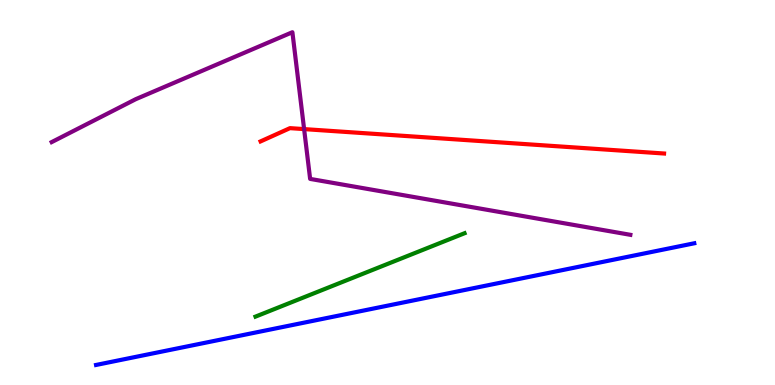[{'lines': ['blue', 'red'], 'intersections': []}, {'lines': ['green', 'red'], 'intersections': []}, {'lines': ['purple', 'red'], 'intersections': [{'x': 3.92, 'y': 6.65}]}, {'lines': ['blue', 'green'], 'intersections': []}, {'lines': ['blue', 'purple'], 'intersections': []}, {'lines': ['green', 'purple'], 'intersections': []}]